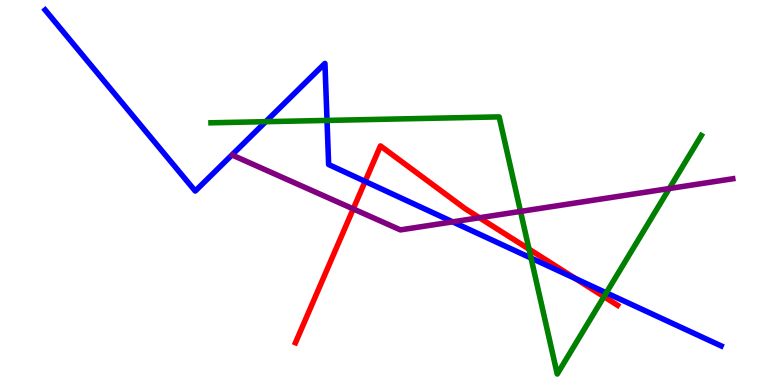[{'lines': ['blue', 'red'], 'intersections': [{'x': 4.71, 'y': 5.29}, {'x': 7.43, 'y': 2.76}]}, {'lines': ['green', 'red'], 'intersections': [{'x': 6.83, 'y': 3.53}, {'x': 7.79, 'y': 2.29}]}, {'lines': ['purple', 'red'], 'intersections': [{'x': 4.56, 'y': 4.57}, {'x': 6.19, 'y': 4.34}]}, {'lines': ['blue', 'green'], 'intersections': [{'x': 3.43, 'y': 6.84}, {'x': 4.22, 'y': 6.87}, {'x': 6.85, 'y': 3.3}, {'x': 7.82, 'y': 2.39}]}, {'lines': ['blue', 'purple'], 'intersections': [{'x': 5.84, 'y': 4.24}]}, {'lines': ['green', 'purple'], 'intersections': [{'x': 6.72, 'y': 4.51}, {'x': 8.64, 'y': 5.1}]}]